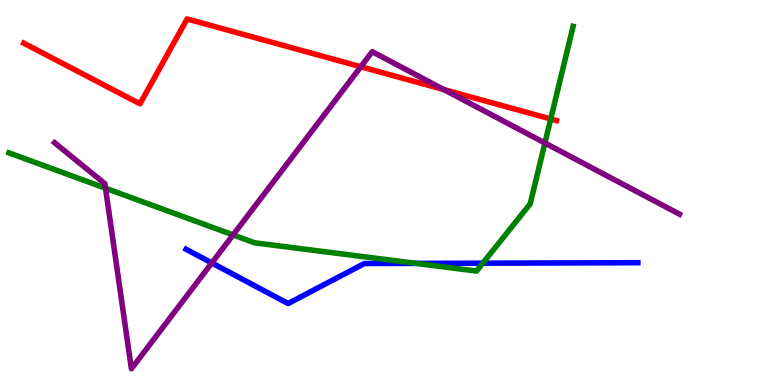[{'lines': ['blue', 'red'], 'intersections': []}, {'lines': ['green', 'red'], 'intersections': [{'x': 7.11, 'y': 6.91}]}, {'lines': ['purple', 'red'], 'intersections': [{'x': 4.66, 'y': 8.27}, {'x': 5.73, 'y': 7.67}]}, {'lines': ['blue', 'green'], 'intersections': [{'x': 5.37, 'y': 3.16}, {'x': 6.23, 'y': 3.16}]}, {'lines': ['blue', 'purple'], 'intersections': [{'x': 2.73, 'y': 3.17}]}, {'lines': ['green', 'purple'], 'intersections': [{'x': 1.36, 'y': 5.11}, {'x': 3.01, 'y': 3.9}, {'x': 7.03, 'y': 6.29}]}]